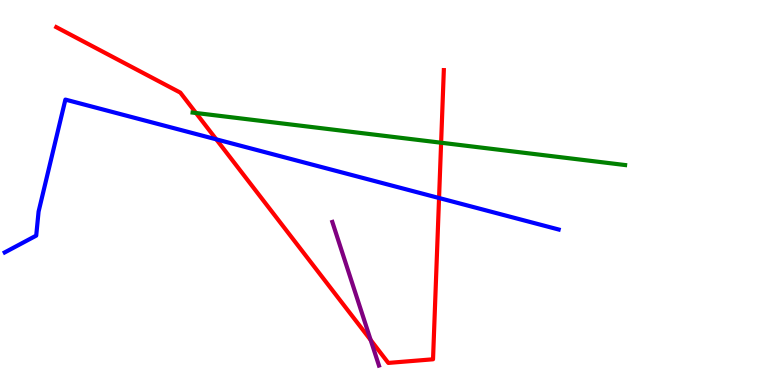[{'lines': ['blue', 'red'], 'intersections': [{'x': 2.79, 'y': 6.38}, {'x': 5.67, 'y': 4.86}]}, {'lines': ['green', 'red'], 'intersections': [{'x': 2.53, 'y': 7.07}, {'x': 5.69, 'y': 6.29}]}, {'lines': ['purple', 'red'], 'intersections': [{'x': 4.78, 'y': 1.17}]}, {'lines': ['blue', 'green'], 'intersections': []}, {'lines': ['blue', 'purple'], 'intersections': []}, {'lines': ['green', 'purple'], 'intersections': []}]